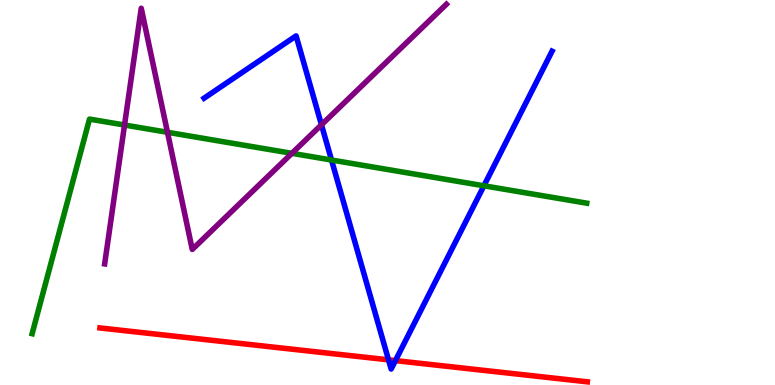[{'lines': ['blue', 'red'], 'intersections': [{'x': 5.01, 'y': 0.653}, {'x': 5.1, 'y': 0.634}]}, {'lines': ['green', 'red'], 'intersections': []}, {'lines': ['purple', 'red'], 'intersections': []}, {'lines': ['blue', 'green'], 'intersections': [{'x': 4.28, 'y': 5.84}, {'x': 6.24, 'y': 5.17}]}, {'lines': ['blue', 'purple'], 'intersections': [{'x': 4.15, 'y': 6.76}]}, {'lines': ['green', 'purple'], 'intersections': [{'x': 1.61, 'y': 6.75}, {'x': 2.16, 'y': 6.56}, {'x': 3.77, 'y': 6.02}]}]